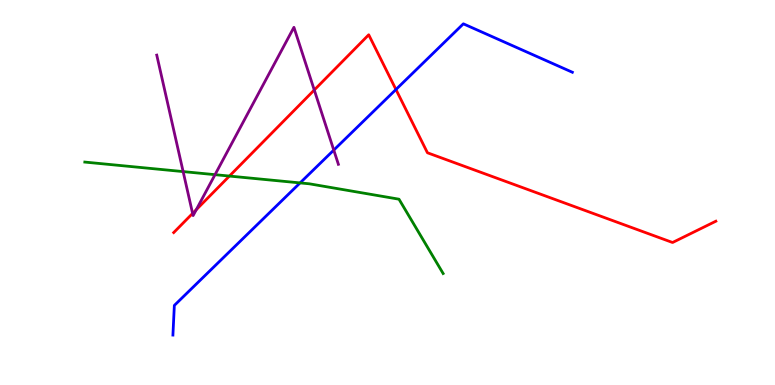[{'lines': ['blue', 'red'], 'intersections': [{'x': 5.11, 'y': 7.68}]}, {'lines': ['green', 'red'], 'intersections': [{'x': 2.96, 'y': 5.43}]}, {'lines': ['purple', 'red'], 'intersections': [{'x': 2.49, 'y': 4.46}, {'x': 2.53, 'y': 4.55}, {'x': 4.06, 'y': 7.66}]}, {'lines': ['blue', 'green'], 'intersections': [{'x': 3.87, 'y': 5.25}]}, {'lines': ['blue', 'purple'], 'intersections': [{'x': 4.31, 'y': 6.1}]}, {'lines': ['green', 'purple'], 'intersections': [{'x': 2.36, 'y': 5.54}, {'x': 2.77, 'y': 5.46}]}]